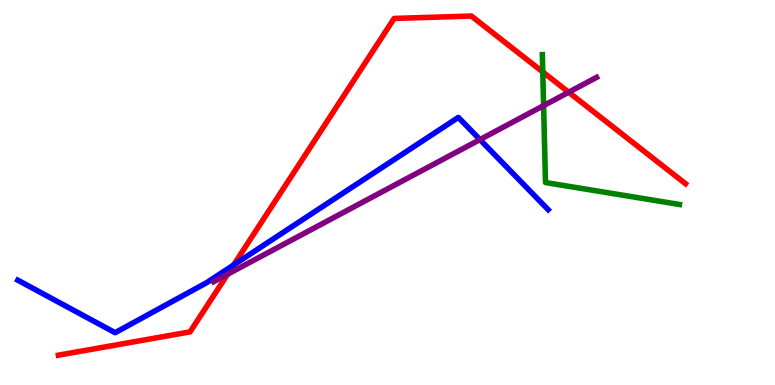[{'lines': ['blue', 'red'], 'intersections': [{'x': 3.01, 'y': 3.12}]}, {'lines': ['green', 'red'], 'intersections': [{'x': 7.0, 'y': 8.13}]}, {'lines': ['purple', 'red'], 'intersections': [{'x': 2.94, 'y': 2.88}, {'x': 7.34, 'y': 7.6}]}, {'lines': ['blue', 'green'], 'intersections': []}, {'lines': ['blue', 'purple'], 'intersections': [{'x': 6.19, 'y': 6.37}]}, {'lines': ['green', 'purple'], 'intersections': [{'x': 7.01, 'y': 7.26}]}]